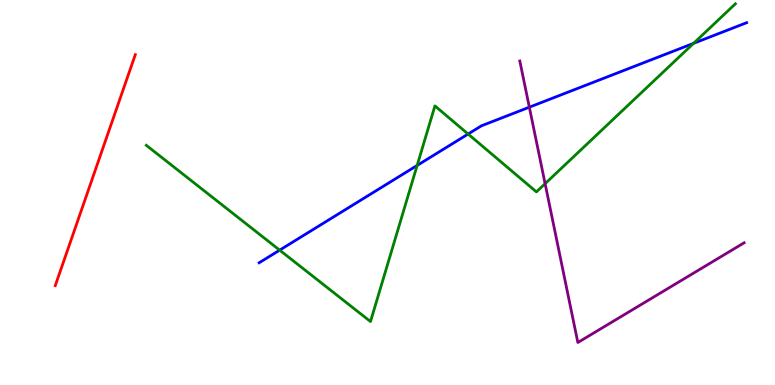[{'lines': ['blue', 'red'], 'intersections': []}, {'lines': ['green', 'red'], 'intersections': []}, {'lines': ['purple', 'red'], 'intersections': []}, {'lines': ['blue', 'green'], 'intersections': [{'x': 3.61, 'y': 3.5}, {'x': 5.38, 'y': 5.7}, {'x': 6.04, 'y': 6.52}, {'x': 8.95, 'y': 8.87}]}, {'lines': ['blue', 'purple'], 'intersections': [{'x': 6.83, 'y': 7.22}]}, {'lines': ['green', 'purple'], 'intersections': [{'x': 7.03, 'y': 5.23}]}]